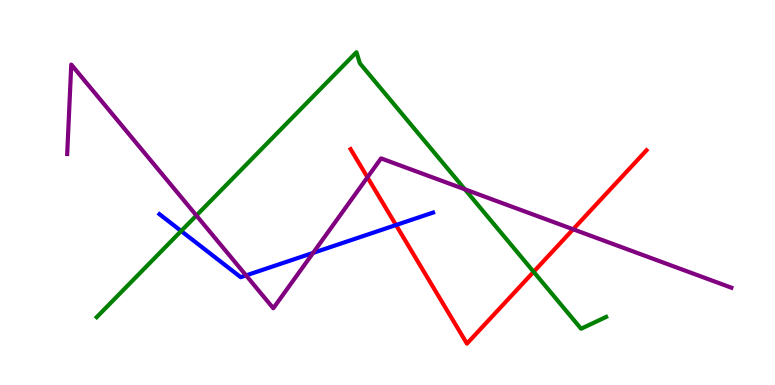[{'lines': ['blue', 'red'], 'intersections': [{'x': 5.11, 'y': 4.16}]}, {'lines': ['green', 'red'], 'intersections': [{'x': 6.89, 'y': 2.94}]}, {'lines': ['purple', 'red'], 'intersections': [{'x': 4.74, 'y': 5.39}, {'x': 7.4, 'y': 4.04}]}, {'lines': ['blue', 'green'], 'intersections': [{'x': 2.34, 'y': 4.0}]}, {'lines': ['blue', 'purple'], 'intersections': [{'x': 3.18, 'y': 2.85}, {'x': 4.04, 'y': 3.43}]}, {'lines': ['green', 'purple'], 'intersections': [{'x': 2.53, 'y': 4.4}, {'x': 6.0, 'y': 5.08}]}]